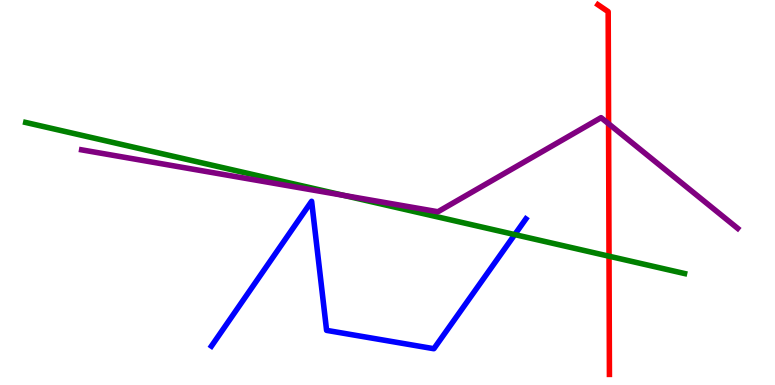[{'lines': ['blue', 'red'], 'intersections': []}, {'lines': ['green', 'red'], 'intersections': [{'x': 7.86, 'y': 3.35}]}, {'lines': ['purple', 'red'], 'intersections': [{'x': 7.85, 'y': 6.79}]}, {'lines': ['blue', 'green'], 'intersections': [{'x': 6.64, 'y': 3.91}]}, {'lines': ['blue', 'purple'], 'intersections': []}, {'lines': ['green', 'purple'], 'intersections': [{'x': 4.44, 'y': 4.92}]}]